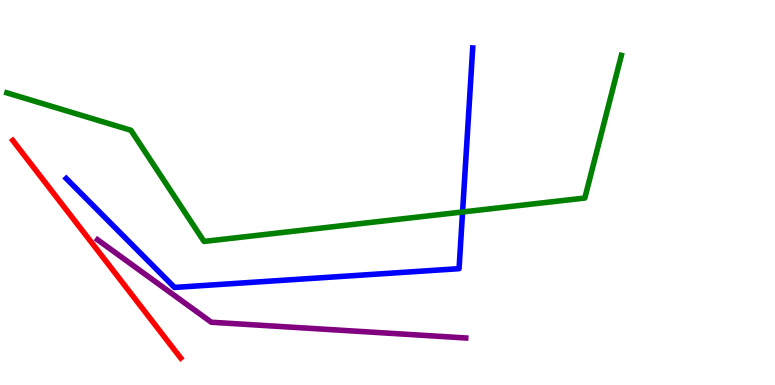[{'lines': ['blue', 'red'], 'intersections': []}, {'lines': ['green', 'red'], 'intersections': []}, {'lines': ['purple', 'red'], 'intersections': []}, {'lines': ['blue', 'green'], 'intersections': [{'x': 5.97, 'y': 4.49}]}, {'lines': ['blue', 'purple'], 'intersections': []}, {'lines': ['green', 'purple'], 'intersections': []}]